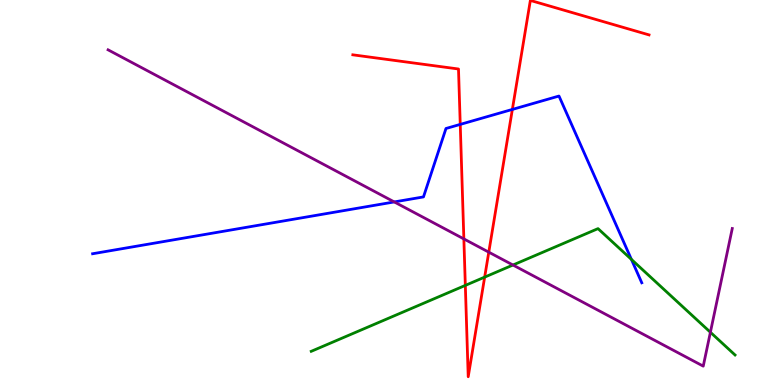[{'lines': ['blue', 'red'], 'intersections': [{'x': 5.94, 'y': 6.77}, {'x': 6.61, 'y': 7.16}]}, {'lines': ['green', 'red'], 'intersections': [{'x': 6.0, 'y': 2.59}, {'x': 6.25, 'y': 2.8}]}, {'lines': ['purple', 'red'], 'intersections': [{'x': 5.99, 'y': 3.79}, {'x': 6.31, 'y': 3.45}]}, {'lines': ['blue', 'green'], 'intersections': [{'x': 8.15, 'y': 3.26}]}, {'lines': ['blue', 'purple'], 'intersections': [{'x': 5.09, 'y': 4.76}]}, {'lines': ['green', 'purple'], 'intersections': [{'x': 6.62, 'y': 3.12}, {'x': 9.17, 'y': 1.37}]}]